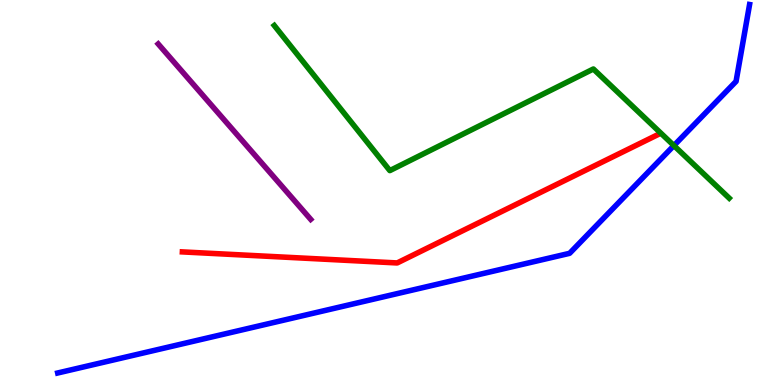[{'lines': ['blue', 'red'], 'intersections': []}, {'lines': ['green', 'red'], 'intersections': []}, {'lines': ['purple', 'red'], 'intersections': []}, {'lines': ['blue', 'green'], 'intersections': [{'x': 8.7, 'y': 6.22}]}, {'lines': ['blue', 'purple'], 'intersections': []}, {'lines': ['green', 'purple'], 'intersections': []}]